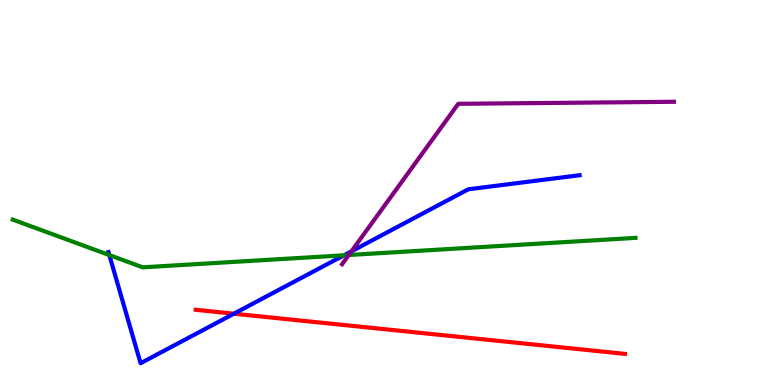[{'lines': ['blue', 'red'], 'intersections': [{'x': 3.02, 'y': 1.85}]}, {'lines': ['green', 'red'], 'intersections': []}, {'lines': ['purple', 'red'], 'intersections': []}, {'lines': ['blue', 'green'], 'intersections': [{'x': 1.41, 'y': 3.37}, {'x': 4.44, 'y': 3.37}]}, {'lines': ['blue', 'purple'], 'intersections': [{'x': 4.53, 'y': 3.47}]}, {'lines': ['green', 'purple'], 'intersections': [{'x': 4.5, 'y': 3.38}]}]